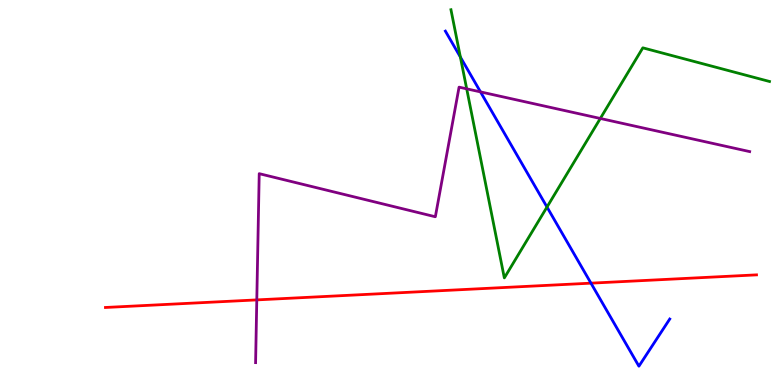[{'lines': ['blue', 'red'], 'intersections': [{'x': 7.63, 'y': 2.65}]}, {'lines': ['green', 'red'], 'intersections': []}, {'lines': ['purple', 'red'], 'intersections': [{'x': 3.31, 'y': 2.21}]}, {'lines': ['blue', 'green'], 'intersections': [{'x': 5.94, 'y': 8.52}, {'x': 7.06, 'y': 4.62}]}, {'lines': ['blue', 'purple'], 'intersections': [{'x': 6.2, 'y': 7.61}]}, {'lines': ['green', 'purple'], 'intersections': [{'x': 6.02, 'y': 7.69}, {'x': 7.75, 'y': 6.92}]}]